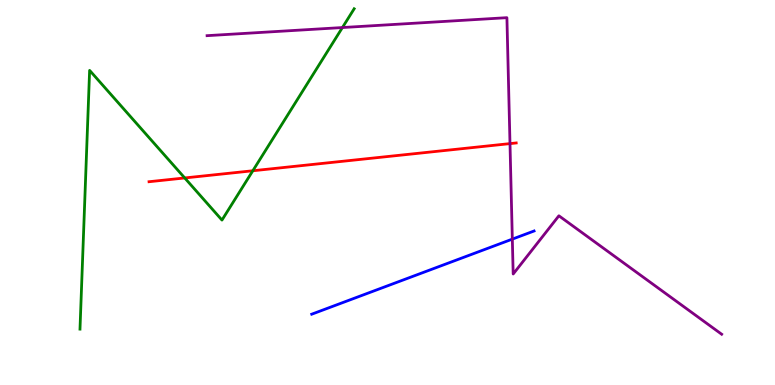[{'lines': ['blue', 'red'], 'intersections': []}, {'lines': ['green', 'red'], 'intersections': [{'x': 2.38, 'y': 5.38}, {'x': 3.26, 'y': 5.56}]}, {'lines': ['purple', 'red'], 'intersections': [{'x': 6.58, 'y': 6.27}]}, {'lines': ['blue', 'green'], 'intersections': []}, {'lines': ['blue', 'purple'], 'intersections': [{'x': 6.61, 'y': 3.79}]}, {'lines': ['green', 'purple'], 'intersections': [{'x': 4.42, 'y': 9.28}]}]